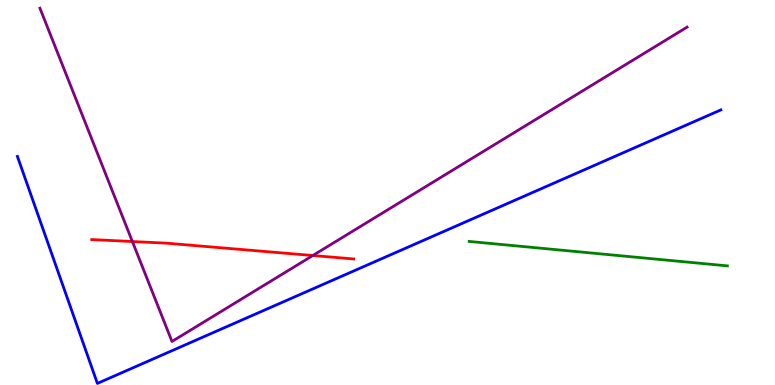[{'lines': ['blue', 'red'], 'intersections': []}, {'lines': ['green', 'red'], 'intersections': []}, {'lines': ['purple', 'red'], 'intersections': [{'x': 1.71, 'y': 3.73}, {'x': 4.04, 'y': 3.36}]}, {'lines': ['blue', 'green'], 'intersections': []}, {'lines': ['blue', 'purple'], 'intersections': []}, {'lines': ['green', 'purple'], 'intersections': []}]